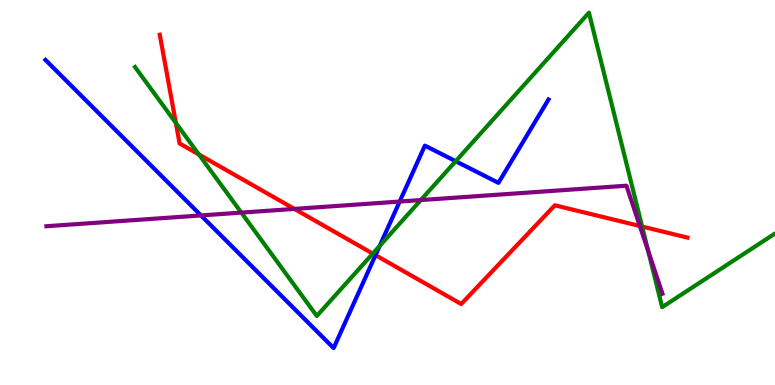[{'lines': ['blue', 'red'], 'intersections': [{'x': 4.85, 'y': 3.37}]}, {'lines': ['green', 'red'], 'intersections': [{'x': 2.27, 'y': 6.81}, {'x': 2.57, 'y': 5.99}, {'x': 4.81, 'y': 3.41}, {'x': 8.29, 'y': 4.12}]}, {'lines': ['purple', 'red'], 'intersections': [{'x': 3.8, 'y': 4.57}, {'x': 8.26, 'y': 4.13}]}, {'lines': ['blue', 'green'], 'intersections': [{'x': 4.9, 'y': 3.61}, {'x': 5.88, 'y': 5.81}]}, {'lines': ['blue', 'purple'], 'intersections': [{'x': 2.59, 'y': 4.4}, {'x': 5.16, 'y': 4.76}]}, {'lines': ['green', 'purple'], 'intersections': [{'x': 3.11, 'y': 4.48}, {'x': 5.43, 'y': 4.8}, {'x': 8.36, 'y': 3.48}]}]